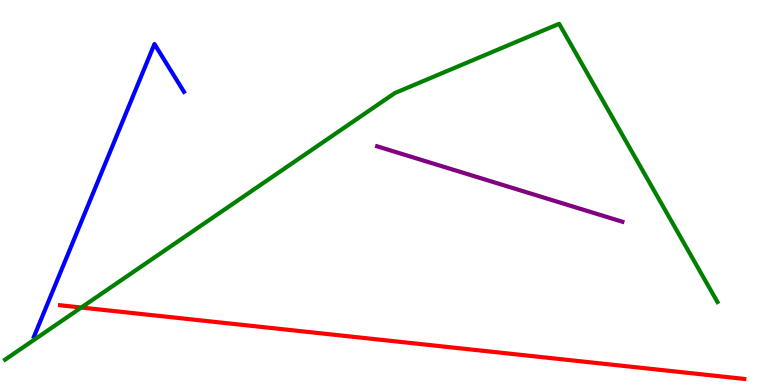[{'lines': ['blue', 'red'], 'intersections': []}, {'lines': ['green', 'red'], 'intersections': [{'x': 1.05, 'y': 2.01}]}, {'lines': ['purple', 'red'], 'intersections': []}, {'lines': ['blue', 'green'], 'intersections': []}, {'lines': ['blue', 'purple'], 'intersections': []}, {'lines': ['green', 'purple'], 'intersections': []}]